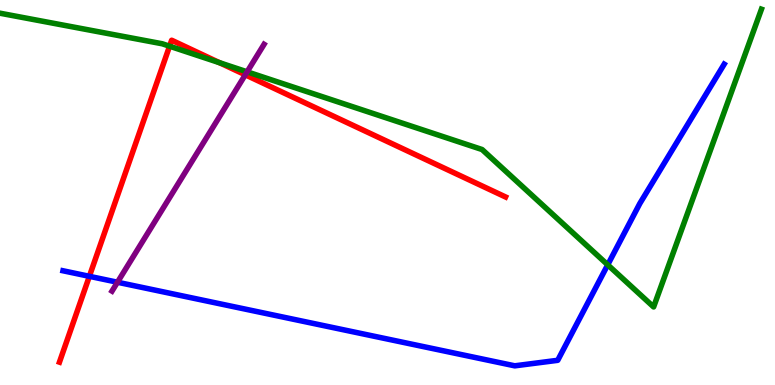[{'lines': ['blue', 'red'], 'intersections': [{'x': 1.15, 'y': 2.82}]}, {'lines': ['green', 'red'], 'intersections': [{'x': 2.19, 'y': 8.8}, {'x': 2.83, 'y': 8.37}]}, {'lines': ['purple', 'red'], 'intersections': [{'x': 3.16, 'y': 8.06}]}, {'lines': ['blue', 'green'], 'intersections': [{'x': 7.84, 'y': 3.12}]}, {'lines': ['blue', 'purple'], 'intersections': [{'x': 1.52, 'y': 2.67}]}, {'lines': ['green', 'purple'], 'intersections': [{'x': 3.19, 'y': 8.13}]}]